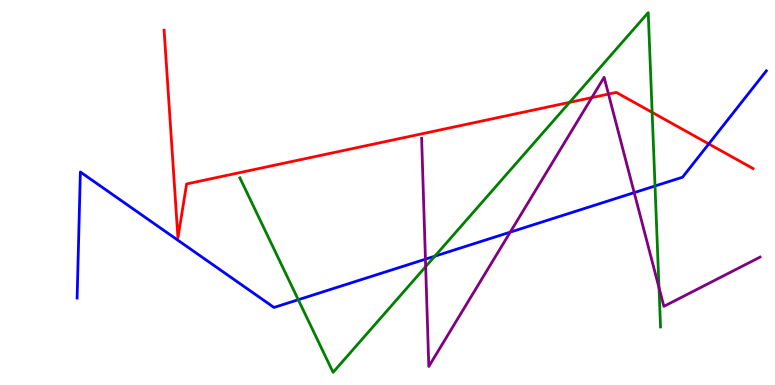[{'lines': ['blue', 'red'], 'intersections': [{'x': 9.15, 'y': 6.26}]}, {'lines': ['green', 'red'], 'intersections': [{'x': 7.35, 'y': 7.34}, {'x': 8.41, 'y': 7.08}]}, {'lines': ['purple', 'red'], 'intersections': [{'x': 7.64, 'y': 7.46}, {'x': 7.85, 'y': 7.56}]}, {'lines': ['blue', 'green'], 'intersections': [{'x': 3.85, 'y': 2.22}, {'x': 5.61, 'y': 3.35}, {'x': 8.45, 'y': 5.17}]}, {'lines': ['blue', 'purple'], 'intersections': [{'x': 5.49, 'y': 3.27}, {'x': 6.58, 'y': 3.97}, {'x': 8.18, 'y': 5.0}]}, {'lines': ['green', 'purple'], 'intersections': [{'x': 5.49, 'y': 3.07}, {'x': 8.5, 'y': 2.53}]}]